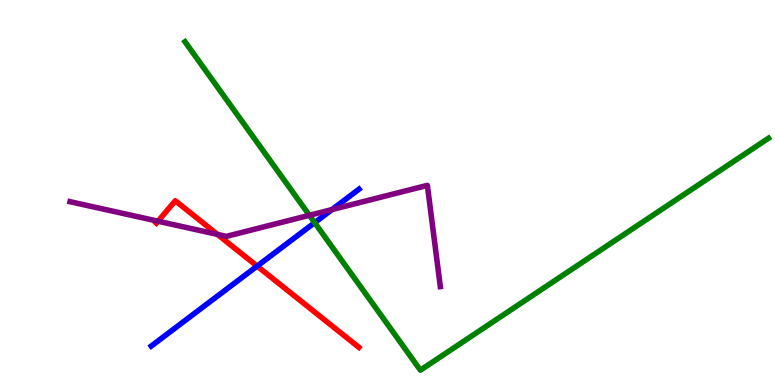[{'lines': ['blue', 'red'], 'intersections': [{'x': 3.32, 'y': 3.09}]}, {'lines': ['green', 'red'], 'intersections': []}, {'lines': ['purple', 'red'], 'intersections': [{'x': 2.04, 'y': 4.25}, {'x': 2.81, 'y': 3.91}]}, {'lines': ['blue', 'green'], 'intersections': [{'x': 4.06, 'y': 4.22}]}, {'lines': ['blue', 'purple'], 'intersections': [{'x': 4.28, 'y': 4.56}]}, {'lines': ['green', 'purple'], 'intersections': [{'x': 3.99, 'y': 4.41}]}]